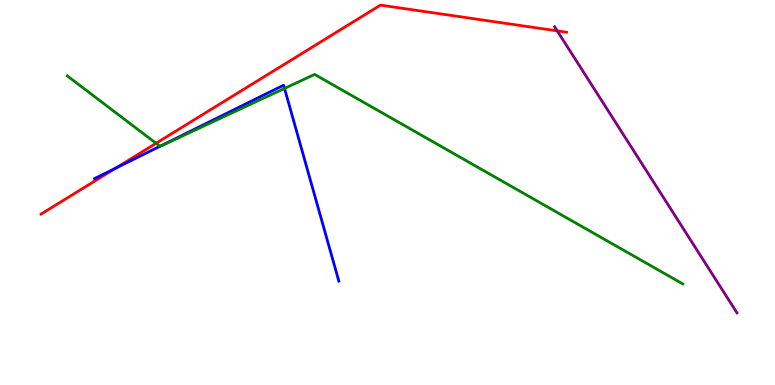[{'lines': ['blue', 'red'], 'intersections': [{'x': 1.49, 'y': 5.63}]}, {'lines': ['green', 'red'], 'intersections': [{'x': 2.01, 'y': 6.28}]}, {'lines': ['purple', 'red'], 'intersections': [{'x': 7.19, 'y': 9.2}]}, {'lines': ['blue', 'green'], 'intersections': [{'x': 2.06, 'y': 6.2}, {'x': 3.67, 'y': 7.7}]}, {'lines': ['blue', 'purple'], 'intersections': []}, {'lines': ['green', 'purple'], 'intersections': []}]